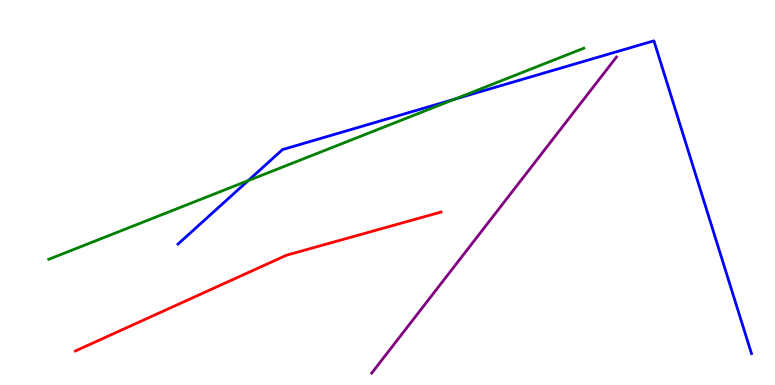[{'lines': ['blue', 'red'], 'intersections': []}, {'lines': ['green', 'red'], 'intersections': []}, {'lines': ['purple', 'red'], 'intersections': []}, {'lines': ['blue', 'green'], 'intersections': [{'x': 3.2, 'y': 5.31}, {'x': 5.86, 'y': 7.42}]}, {'lines': ['blue', 'purple'], 'intersections': []}, {'lines': ['green', 'purple'], 'intersections': []}]